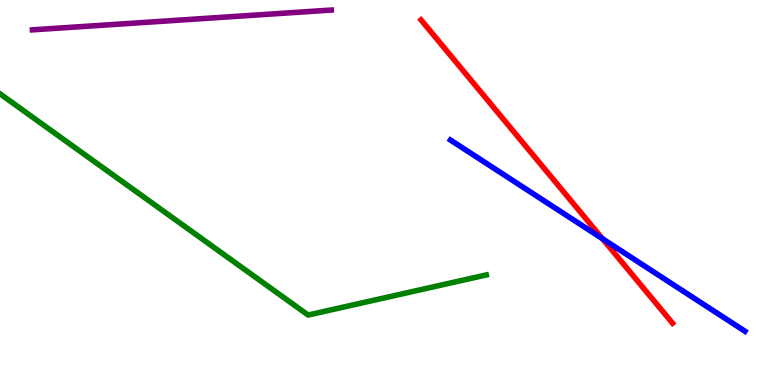[{'lines': ['blue', 'red'], 'intersections': [{'x': 7.77, 'y': 3.8}]}, {'lines': ['green', 'red'], 'intersections': []}, {'lines': ['purple', 'red'], 'intersections': []}, {'lines': ['blue', 'green'], 'intersections': []}, {'lines': ['blue', 'purple'], 'intersections': []}, {'lines': ['green', 'purple'], 'intersections': []}]